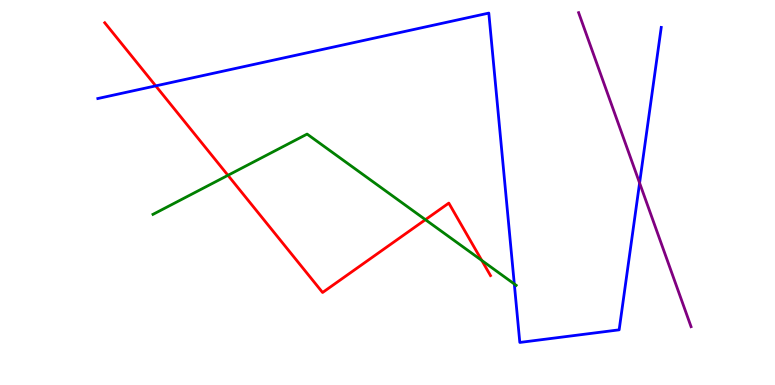[{'lines': ['blue', 'red'], 'intersections': [{'x': 2.01, 'y': 7.77}]}, {'lines': ['green', 'red'], 'intersections': [{'x': 2.94, 'y': 5.45}, {'x': 5.49, 'y': 4.29}, {'x': 6.22, 'y': 3.23}]}, {'lines': ['purple', 'red'], 'intersections': []}, {'lines': ['blue', 'green'], 'intersections': [{'x': 6.64, 'y': 2.62}]}, {'lines': ['blue', 'purple'], 'intersections': [{'x': 8.25, 'y': 5.25}]}, {'lines': ['green', 'purple'], 'intersections': []}]